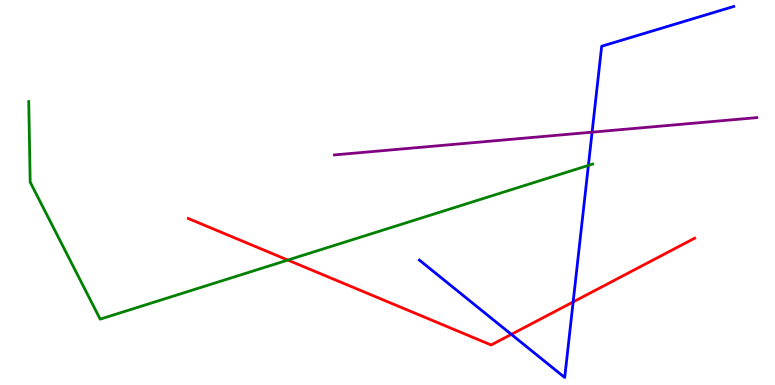[{'lines': ['blue', 'red'], 'intersections': [{'x': 6.6, 'y': 1.32}, {'x': 7.4, 'y': 2.16}]}, {'lines': ['green', 'red'], 'intersections': [{'x': 3.71, 'y': 3.25}]}, {'lines': ['purple', 'red'], 'intersections': []}, {'lines': ['blue', 'green'], 'intersections': [{'x': 7.59, 'y': 5.7}]}, {'lines': ['blue', 'purple'], 'intersections': [{'x': 7.64, 'y': 6.57}]}, {'lines': ['green', 'purple'], 'intersections': []}]